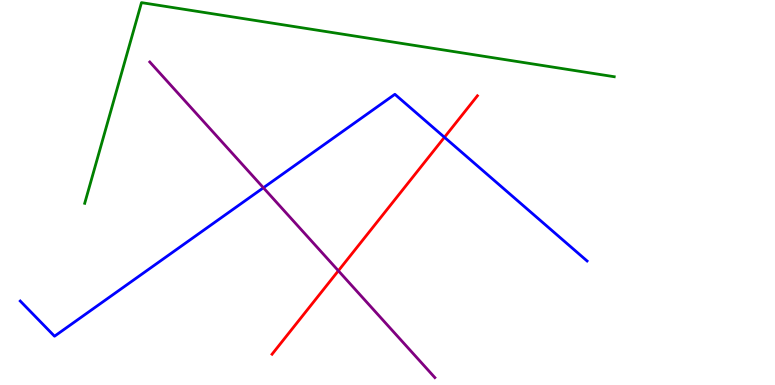[{'lines': ['blue', 'red'], 'intersections': [{'x': 5.73, 'y': 6.43}]}, {'lines': ['green', 'red'], 'intersections': []}, {'lines': ['purple', 'red'], 'intersections': [{'x': 4.37, 'y': 2.97}]}, {'lines': ['blue', 'green'], 'intersections': []}, {'lines': ['blue', 'purple'], 'intersections': [{'x': 3.4, 'y': 5.12}]}, {'lines': ['green', 'purple'], 'intersections': []}]